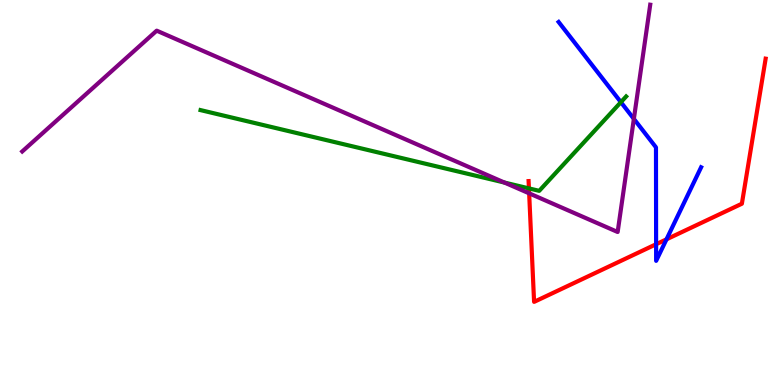[{'lines': ['blue', 'red'], 'intersections': [{'x': 8.47, 'y': 3.66}, {'x': 8.6, 'y': 3.78}]}, {'lines': ['green', 'red'], 'intersections': [{'x': 6.82, 'y': 5.11}]}, {'lines': ['purple', 'red'], 'intersections': [{'x': 6.83, 'y': 4.98}]}, {'lines': ['blue', 'green'], 'intersections': [{'x': 8.01, 'y': 7.35}]}, {'lines': ['blue', 'purple'], 'intersections': [{'x': 8.18, 'y': 6.91}]}, {'lines': ['green', 'purple'], 'intersections': [{'x': 6.51, 'y': 5.26}]}]